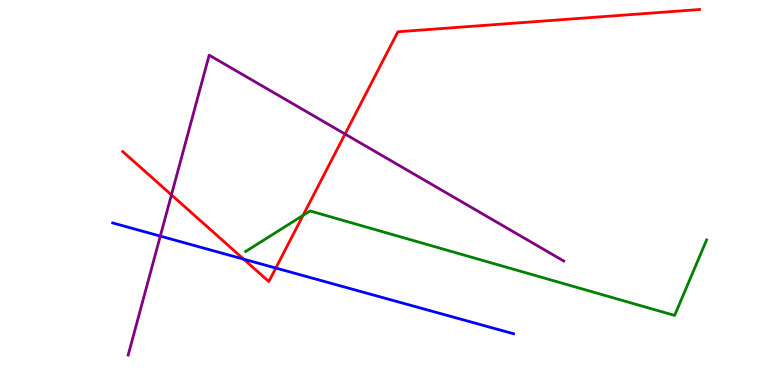[{'lines': ['blue', 'red'], 'intersections': [{'x': 3.14, 'y': 3.27}, {'x': 3.56, 'y': 3.04}]}, {'lines': ['green', 'red'], 'intersections': [{'x': 3.91, 'y': 4.41}]}, {'lines': ['purple', 'red'], 'intersections': [{'x': 2.21, 'y': 4.94}, {'x': 4.45, 'y': 6.52}]}, {'lines': ['blue', 'green'], 'intersections': []}, {'lines': ['blue', 'purple'], 'intersections': [{'x': 2.07, 'y': 3.87}]}, {'lines': ['green', 'purple'], 'intersections': []}]